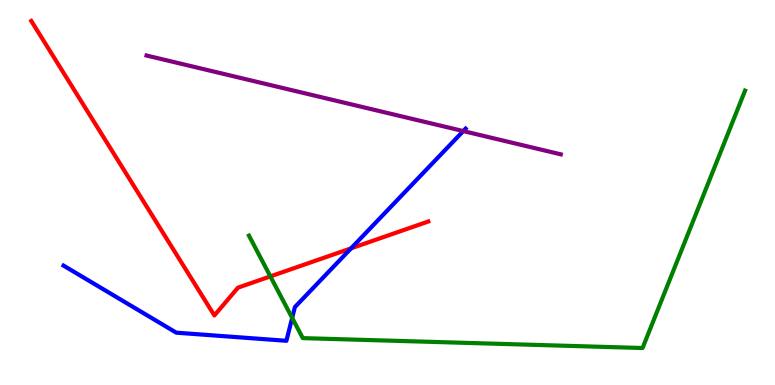[{'lines': ['blue', 'red'], 'intersections': [{'x': 4.53, 'y': 3.55}]}, {'lines': ['green', 'red'], 'intersections': [{'x': 3.49, 'y': 2.82}]}, {'lines': ['purple', 'red'], 'intersections': []}, {'lines': ['blue', 'green'], 'intersections': [{'x': 3.77, 'y': 1.74}]}, {'lines': ['blue', 'purple'], 'intersections': [{'x': 5.98, 'y': 6.6}]}, {'lines': ['green', 'purple'], 'intersections': []}]